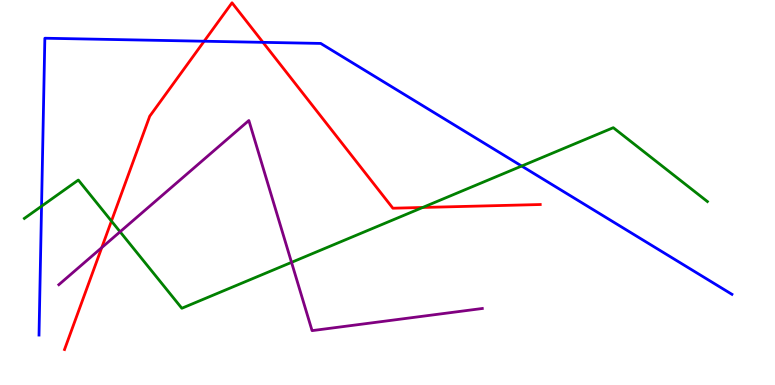[{'lines': ['blue', 'red'], 'intersections': [{'x': 2.63, 'y': 8.93}, {'x': 3.39, 'y': 8.9}]}, {'lines': ['green', 'red'], 'intersections': [{'x': 1.44, 'y': 4.26}, {'x': 5.45, 'y': 4.61}]}, {'lines': ['purple', 'red'], 'intersections': [{'x': 1.31, 'y': 3.57}]}, {'lines': ['blue', 'green'], 'intersections': [{'x': 0.536, 'y': 4.64}, {'x': 6.73, 'y': 5.69}]}, {'lines': ['blue', 'purple'], 'intersections': []}, {'lines': ['green', 'purple'], 'intersections': [{'x': 1.55, 'y': 3.98}, {'x': 3.76, 'y': 3.19}]}]